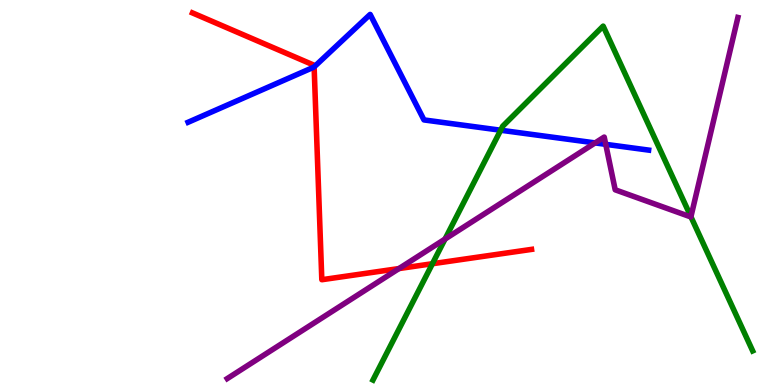[{'lines': ['blue', 'red'], 'intersections': [{'x': 4.05, 'y': 8.26}]}, {'lines': ['green', 'red'], 'intersections': [{'x': 5.58, 'y': 3.15}]}, {'lines': ['purple', 'red'], 'intersections': [{'x': 5.15, 'y': 3.02}]}, {'lines': ['blue', 'green'], 'intersections': [{'x': 6.46, 'y': 6.62}]}, {'lines': ['blue', 'purple'], 'intersections': [{'x': 7.68, 'y': 6.29}, {'x': 7.82, 'y': 6.25}]}, {'lines': ['green', 'purple'], 'intersections': [{'x': 5.74, 'y': 3.79}, {'x': 8.92, 'y': 4.37}]}]